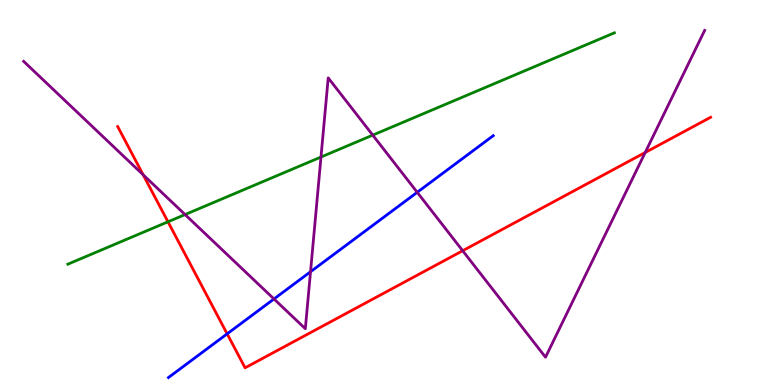[{'lines': ['blue', 'red'], 'intersections': [{'x': 2.93, 'y': 1.33}]}, {'lines': ['green', 'red'], 'intersections': [{'x': 2.17, 'y': 4.24}]}, {'lines': ['purple', 'red'], 'intersections': [{'x': 1.85, 'y': 5.46}, {'x': 5.97, 'y': 3.49}, {'x': 8.33, 'y': 6.04}]}, {'lines': ['blue', 'green'], 'intersections': []}, {'lines': ['blue', 'purple'], 'intersections': [{'x': 3.54, 'y': 2.23}, {'x': 4.01, 'y': 2.94}, {'x': 5.38, 'y': 5.01}]}, {'lines': ['green', 'purple'], 'intersections': [{'x': 2.39, 'y': 4.43}, {'x': 4.14, 'y': 5.92}, {'x': 4.81, 'y': 6.49}]}]